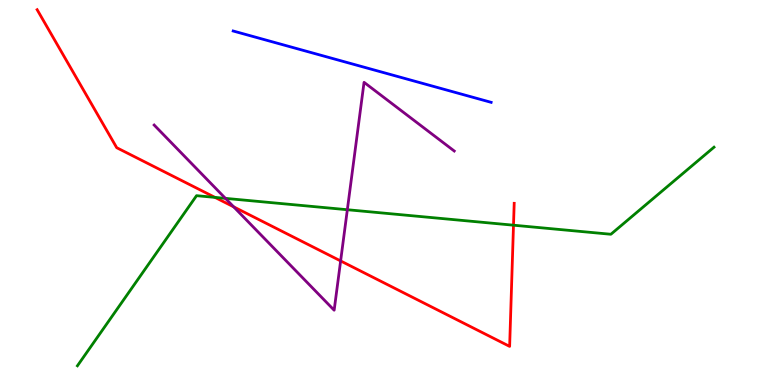[{'lines': ['blue', 'red'], 'intersections': []}, {'lines': ['green', 'red'], 'intersections': [{'x': 2.77, 'y': 4.87}, {'x': 6.63, 'y': 4.15}]}, {'lines': ['purple', 'red'], 'intersections': [{'x': 3.02, 'y': 4.63}, {'x': 4.4, 'y': 3.22}]}, {'lines': ['blue', 'green'], 'intersections': []}, {'lines': ['blue', 'purple'], 'intersections': []}, {'lines': ['green', 'purple'], 'intersections': [{'x': 2.91, 'y': 4.85}, {'x': 4.48, 'y': 4.55}]}]